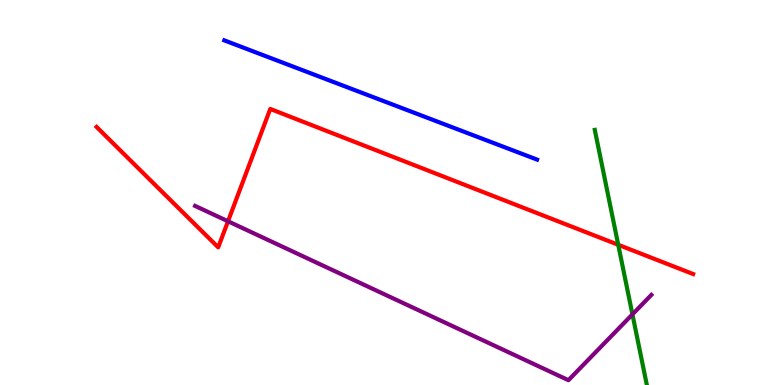[{'lines': ['blue', 'red'], 'intersections': []}, {'lines': ['green', 'red'], 'intersections': [{'x': 7.98, 'y': 3.64}]}, {'lines': ['purple', 'red'], 'intersections': [{'x': 2.94, 'y': 4.25}]}, {'lines': ['blue', 'green'], 'intersections': []}, {'lines': ['blue', 'purple'], 'intersections': []}, {'lines': ['green', 'purple'], 'intersections': [{'x': 8.16, 'y': 1.83}]}]